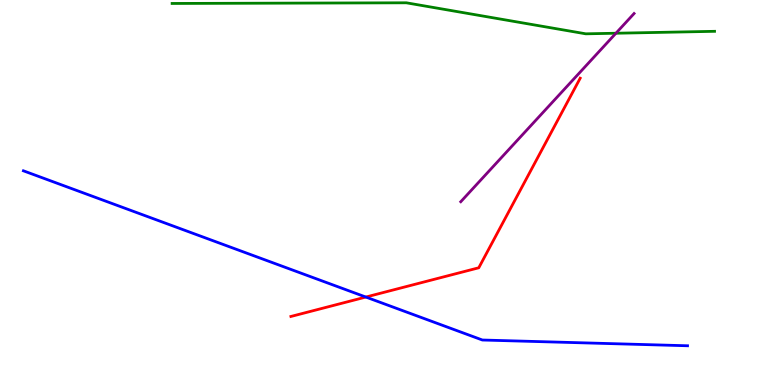[{'lines': ['blue', 'red'], 'intersections': [{'x': 4.72, 'y': 2.28}]}, {'lines': ['green', 'red'], 'intersections': []}, {'lines': ['purple', 'red'], 'intersections': []}, {'lines': ['blue', 'green'], 'intersections': []}, {'lines': ['blue', 'purple'], 'intersections': []}, {'lines': ['green', 'purple'], 'intersections': [{'x': 7.95, 'y': 9.14}]}]